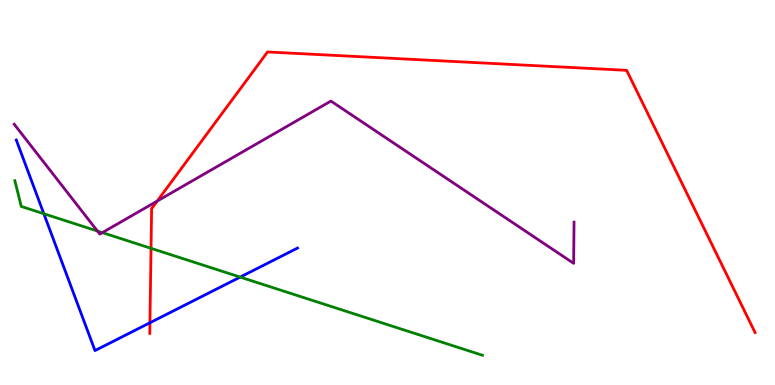[{'lines': ['blue', 'red'], 'intersections': [{'x': 1.93, 'y': 1.62}]}, {'lines': ['green', 'red'], 'intersections': [{'x': 1.95, 'y': 3.55}]}, {'lines': ['purple', 'red'], 'intersections': [{'x': 2.03, 'y': 4.78}]}, {'lines': ['blue', 'green'], 'intersections': [{'x': 0.566, 'y': 4.45}, {'x': 3.1, 'y': 2.8}]}, {'lines': ['blue', 'purple'], 'intersections': []}, {'lines': ['green', 'purple'], 'intersections': [{'x': 1.26, 'y': 4.0}, {'x': 1.32, 'y': 3.96}]}]